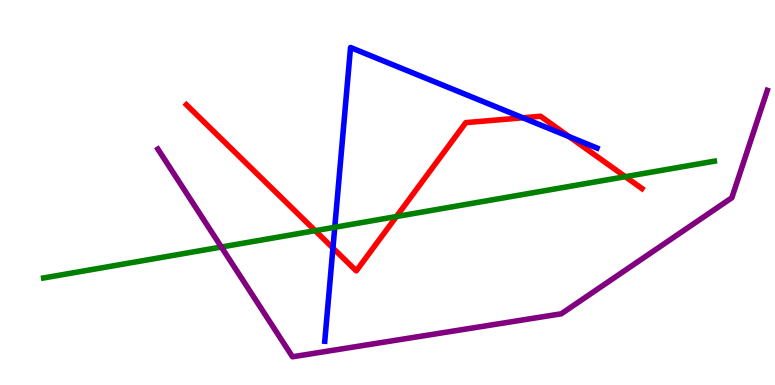[{'lines': ['blue', 'red'], 'intersections': [{'x': 4.3, 'y': 3.56}, {'x': 6.75, 'y': 6.94}, {'x': 7.34, 'y': 6.45}]}, {'lines': ['green', 'red'], 'intersections': [{'x': 4.07, 'y': 4.01}, {'x': 5.12, 'y': 4.38}, {'x': 8.07, 'y': 5.41}]}, {'lines': ['purple', 'red'], 'intersections': []}, {'lines': ['blue', 'green'], 'intersections': [{'x': 4.32, 'y': 4.1}]}, {'lines': ['blue', 'purple'], 'intersections': []}, {'lines': ['green', 'purple'], 'intersections': [{'x': 2.86, 'y': 3.58}]}]